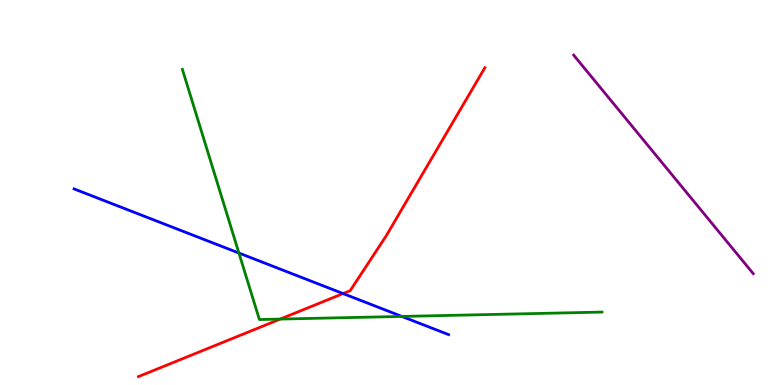[{'lines': ['blue', 'red'], 'intersections': [{'x': 4.43, 'y': 2.37}]}, {'lines': ['green', 'red'], 'intersections': [{'x': 3.62, 'y': 1.71}]}, {'lines': ['purple', 'red'], 'intersections': []}, {'lines': ['blue', 'green'], 'intersections': [{'x': 3.08, 'y': 3.43}, {'x': 5.19, 'y': 1.78}]}, {'lines': ['blue', 'purple'], 'intersections': []}, {'lines': ['green', 'purple'], 'intersections': []}]